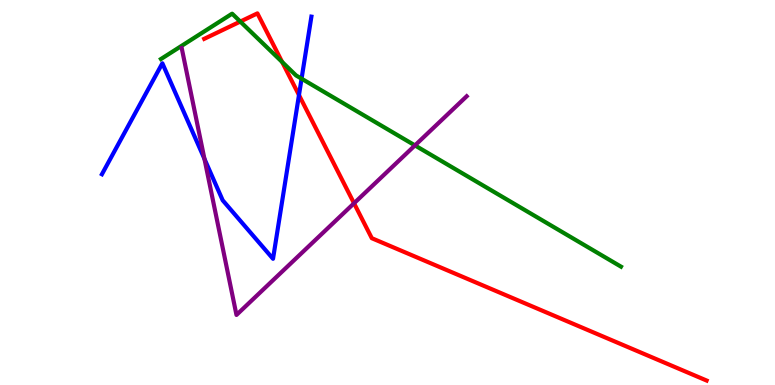[{'lines': ['blue', 'red'], 'intersections': [{'x': 3.86, 'y': 7.53}]}, {'lines': ['green', 'red'], 'intersections': [{'x': 3.1, 'y': 9.44}, {'x': 3.64, 'y': 8.39}]}, {'lines': ['purple', 'red'], 'intersections': [{'x': 4.57, 'y': 4.72}]}, {'lines': ['blue', 'green'], 'intersections': [{'x': 3.89, 'y': 7.96}]}, {'lines': ['blue', 'purple'], 'intersections': [{'x': 2.64, 'y': 5.87}]}, {'lines': ['green', 'purple'], 'intersections': [{'x': 5.35, 'y': 6.22}]}]